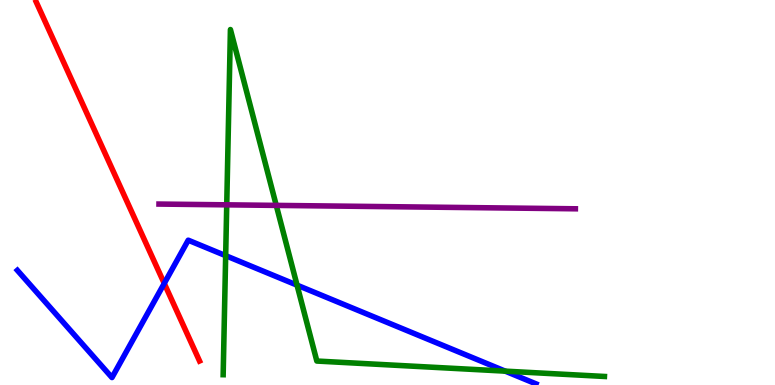[{'lines': ['blue', 'red'], 'intersections': [{'x': 2.12, 'y': 2.64}]}, {'lines': ['green', 'red'], 'intersections': []}, {'lines': ['purple', 'red'], 'intersections': []}, {'lines': ['blue', 'green'], 'intersections': [{'x': 2.91, 'y': 3.36}, {'x': 3.83, 'y': 2.59}, {'x': 6.52, 'y': 0.36}]}, {'lines': ['blue', 'purple'], 'intersections': []}, {'lines': ['green', 'purple'], 'intersections': [{'x': 2.93, 'y': 4.68}, {'x': 3.56, 'y': 4.67}]}]